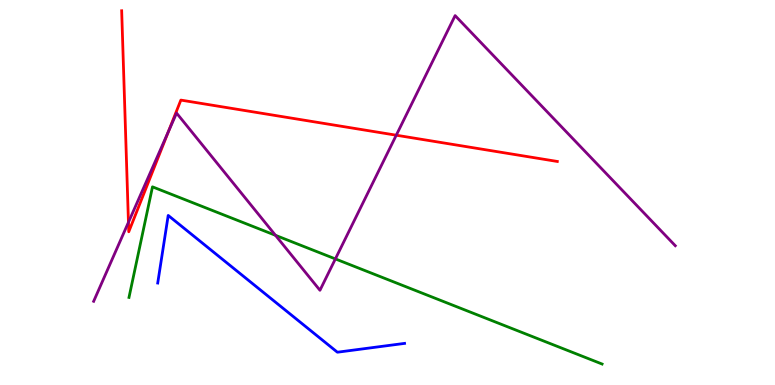[{'lines': ['blue', 'red'], 'intersections': []}, {'lines': ['green', 'red'], 'intersections': []}, {'lines': ['purple', 'red'], 'intersections': [{'x': 1.66, 'y': 4.23}, {'x': 2.17, 'y': 6.58}, {'x': 5.11, 'y': 6.49}]}, {'lines': ['blue', 'green'], 'intersections': []}, {'lines': ['blue', 'purple'], 'intersections': []}, {'lines': ['green', 'purple'], 'intersections': [{'x': 3.55, 'y': 3.89}, {'x': 4.33, 'y': 3.27}]}]